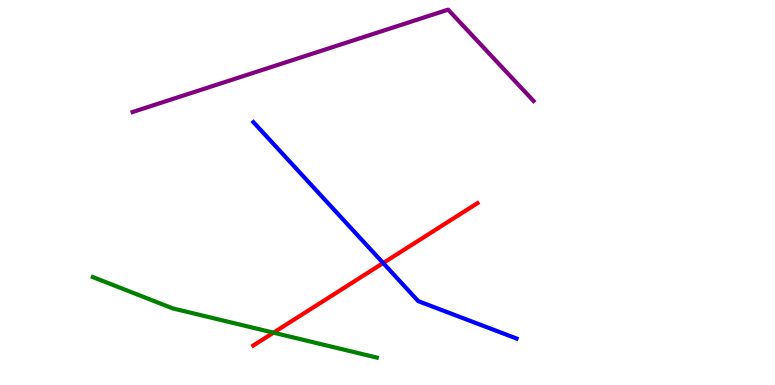[{'lines': ['blue', 'red'], 'intersections': [{'x': 4.94, 'y': 3.17}]}, {'lines': ['green', 'red'], 'intersections': [{'x': 3.53, 'y': 1.36}]}, {'lines': ['purple', 'red'], 'intersections': []}, {'lines': ['blue', 'green'], 'intersections': []}, {'lines': ['blue', 'purple'], 'intersections': []}, {'lines': ['green', 'purple'], 'intersections': []}]